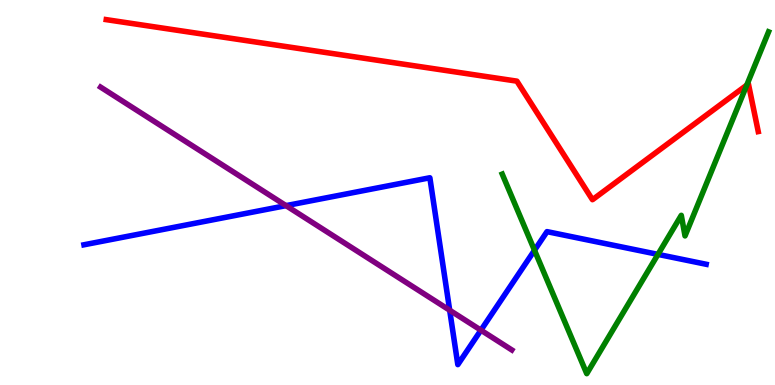[{'lines': ['blue', 'red'], 'intersections': []}, {'lines': ['green', 'red'], 'intersections': [{'x': 9.64, 'y': 7.79}]}, {'lines': ['purple', 'red'], 'intersections': []}, {'lines': ['blue', 'green'], 'intersections': [{'x': 6.9, 'y': 3.5}, {'x': 8.49, 'y': 3.39}]}, {'lines': ['blue', 'purple'], 'intersections': [{'x': 3.69, 'y': 4.66}, {'x': 5.8, 'y': 1.94}, {'x': 6.21, 'y': 1.42}]}, {'lines': ['green', 'purple'], 'intersections': []}]